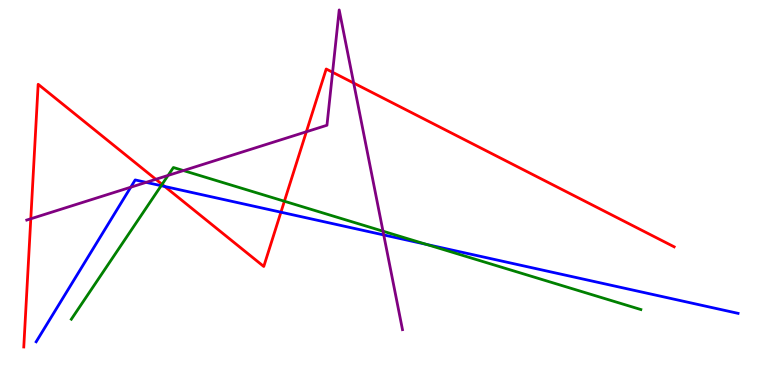[{'lines': ['blue', 'red'], 'intersections': [{'x': 2.13, 'y': 5.16}, {'x': 3.62, 'y': 4.49}]}, {'lines': ['green', 'red'], 'intersections': [{'x': 2.09, 'y': 5.21}, {'x': 3.67, 'y': 4.77}]}, {'lines': ['purple', 'red'], 'intersections': [{'x': 0.397, 'y': 4.32}, {'x': 2.01, 'y': 5.34}, {'x': 3.95, 'y': 6.58}, {'x': 4.29, 'y': 8.12}, {'x': 4.56, 'y': 7.84}]}, {'lines': ['blue', 'green'], 'intersections': [{'x': 2.08, 'y': 5.18}, {'x': 5.5, 'y': 3.65}]}, {'lines': ['blue', 'purple'], 'intersections': [{'x': 1.69, 'y': 5.14}, {'x': 1.89, 'y': 5.26}, {'x': 4.95, 'y': 3.9}]}, {'lines': ['green', 'purple'], 'intersections': [{'x': 2.17, 'y': 5.44}, {'x': 2.37, 'y': 5.57}, {'x': 4.94, 'y': 3.99}]}]